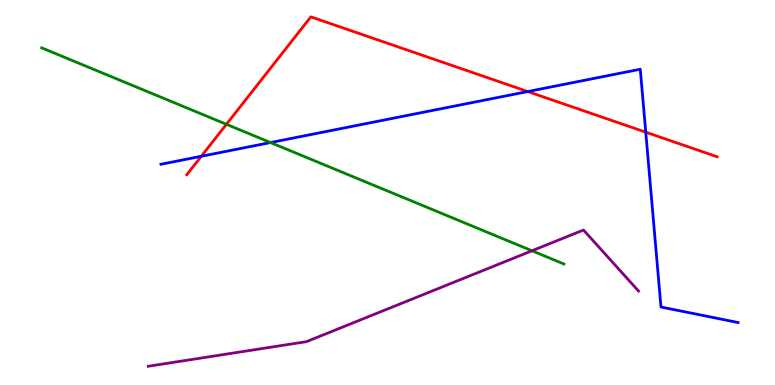[{'lines': ['blue', 'red'], 'intersections': [{'x': 2.6, 'y': 5.94}, {'x': 6.81, 'y': 7.62}, {'x': 8.33, 'y': 6.57}]}, {'lines': ['green', 'red'], 'intersections': [{'x': 2.92, 'y': 6.77}]}, {'lines': ['purple', 'red'], 'intersections': []}, {'lines': ['blue', 'green'], 'intersections': [{'x': 3.49, 'y': 6.3}]}, {'lines': ['blue', 'purple'], 'intersections': []}, {'lines': ['green', 'purple'], 'intersections': [{'x': 6.86, 'y': 3.49}]}]